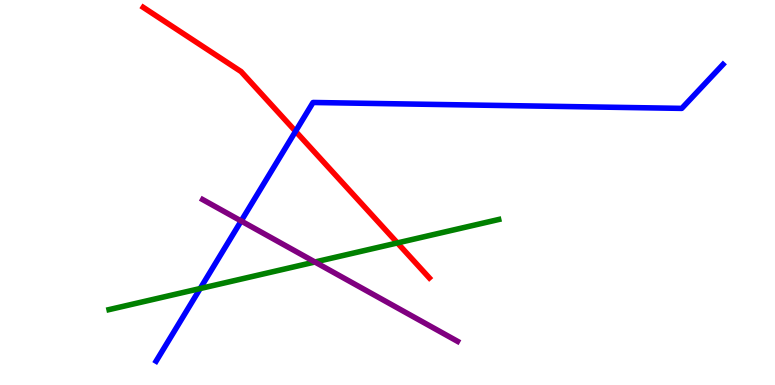[{'lines': ['blue', 'red'], 'intersections': [{'x': 3.81, 'y': 6.59}]}, {'lines': ['green', 'red'], 'intersections': [{'x': 5.13, 'y': 3.69}]}, {'lines': ['purple', 'red'], 'intersections': []}, {'lines': ['blue', 'green'], 'intersections': [{'x': 2.58, 'y': 2.51}]}, {'lines': ['blue', 'purple'], 'intersections': [{'x': 3.11, 'y': 4.26}]}, {'lines': ['green', 'purple'], 'intersections': [{'x': 4.06, 'y': 3.19}]}]